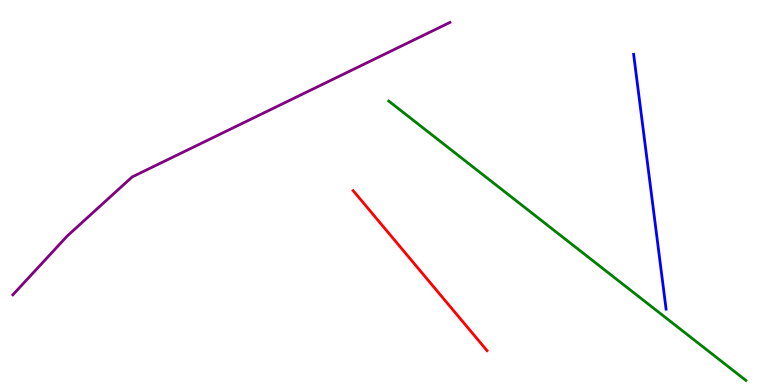[{'lines': ['blue', 'red'], 'intersections': []}, {'lines': ['green', 'red'], 'intersections': []}, {'lines': ['purple', 'red'], 'intersections': []}, {'lines': ['blue', 'green'], 'intersections': []}, {'lines': ['blue', 'purple'], 'intersections': []}, {'lines': ['green', 'purple'], 'intersections': []}]